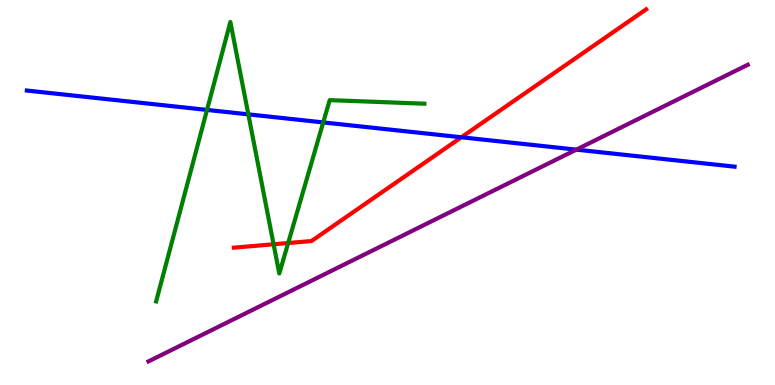[{'lines': ['blue', 'red'], 'intersections': [{'x': 5.95, 'y': 6.43}]}, {'lines': ['green', 'red'], 'intersections': [{'x': 3.53, 'y': 3.66}, {'x': 3.72, 'y': 3.69}]}, {'lines': ['purple', 'red'], 'intersections': []}, {'lines': ['blue', 'green'], 'intersections': [{'x': 2.67, 'y': 7.15}, {'x': 3.2, 'y': 7.03}, {'x': 4.17, 'y': 6.82}]}, {'lines': ['blue', 'purple'], 'intersections': [{'x': 7.44, 'y': 6.11}]}, {'lines': ['green', 'purple'], 'intersections': []}]